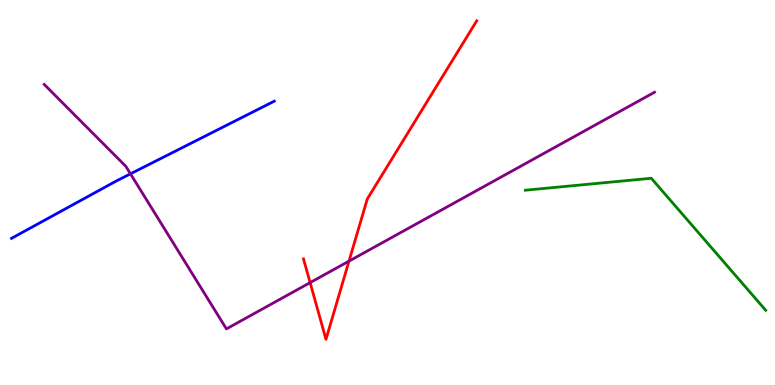[{'lines': ['blue', 'red'], 'intersections': []}, {'lines': ['green', 'red'], 'intersections': []}, {'lines': ['purple', 'red'], 'intersections': [{'x': 4.0, 'y': 2.66}, {'x': 4.5, 'y': 3.22}]}, {'lines': ['blue', 'green'], 'intersections': []}, {'lines': ['blue', 'purple'], 'intersections': [{'x': 1.68, 'y': 5.48}]}, {'lines': ['green', 'purple'], 'intersections': []}]